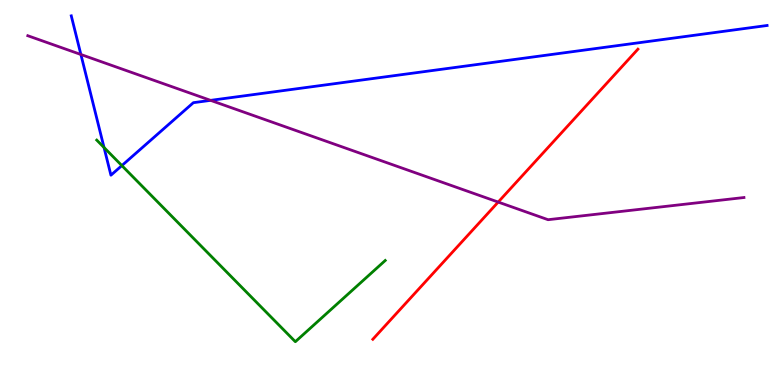[{'lines': ['blue', 'red'], 'intersections': []}, {'lines': ['green', 'red'], 'intersections': []}, {'lines': ['purple', 'red'], 'intersections': [{'x': 6.43, 'y': 4.75}]}, {'lines': ['blue', 'green'], 'intersections': [{'x': 1.34, 'y': 6.17}, {'x': 1.57, 'y': 5.7}]}, {'lines': ['blue', 'purple'], 'intersections': [{'x': 1.04, 'y': 8.58}, {'x': 2.72, 'y': 7.39}]}, {'lines': ['green', 'purple'], 'intersections': []}]